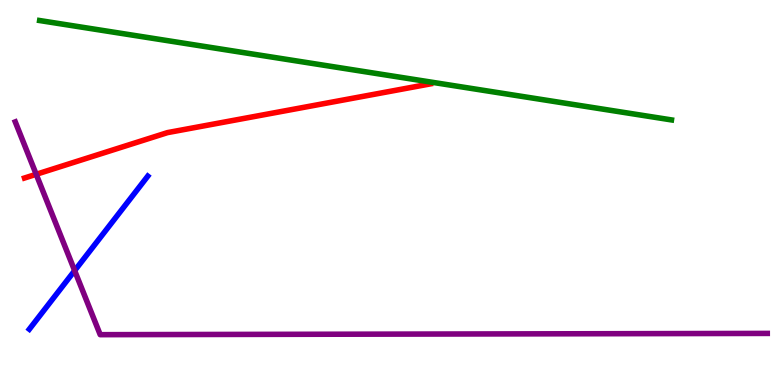[{'lines': ['blue', 'red'], 'intersections': []}, {'lines': ['green', 'red'], 'intersections': []}, {'lines': ['purple', 'red'], 'intersections': [{'x': 0.467, 'y': 5.47}]}, {'lines': ['blue', 'green'], 'intersections': []}, {'lines': ['blue', 'purple'], 'intersections': [{'x': 0.963, 'y': 2.97}]}, {'lines': ['green', 'purple'], 'intersections': []}]